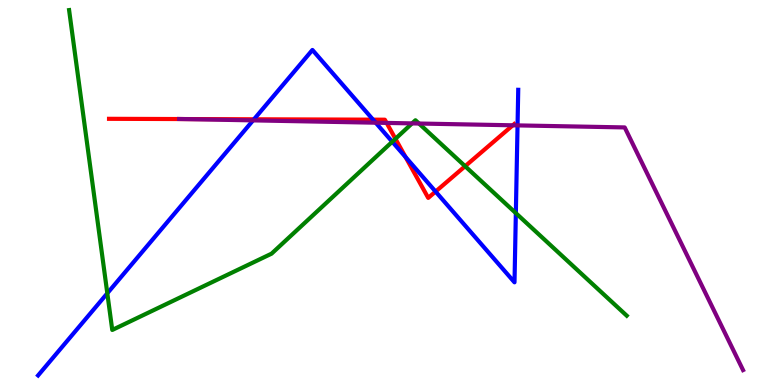[{'lines': ['blue', 'red'], 'intersections': [{'x': 3.28, 'y': 6.9}, {'x': 4.81, 'y': 6.89}, {'x': 5.23, 'y': 5.92}, {'x': 5.62, 'y': 5.02}]}, {'lines': ['green', 'red'], 'intersections': [{'x': 5.1, 'y': 6.39}, {'x': 6.0, 'y': 5.68}]}, {'lines': ['purple', 'red'], 'intersections': [{'x': 2.36, 'y': 6.91}, {'x': 4.99, 'y': 6.81}, {'x': 6.62, 'y': 6.75}]}, {'lines': ['blue', 'green'], 'intersections': [{'x': 1.38, 'y': 2.38}, {'x': 5.06, 'y': 6.32}, {'x': 6.66, 'y': 4.46}]}, {'lines': ['blue', 'purple'], 'intersections': [{'x': 3.27, 'y': 6.87}, {'x': 4.85, 'y': 6.81}, {'x': 6.68, 'y': 6.74}]}, {'lines': ['green', 'purple'], 'intersections': [{'x': 5.32, 'y': 6.79}, {'x': 5.41, 'y': 6.79}]}]